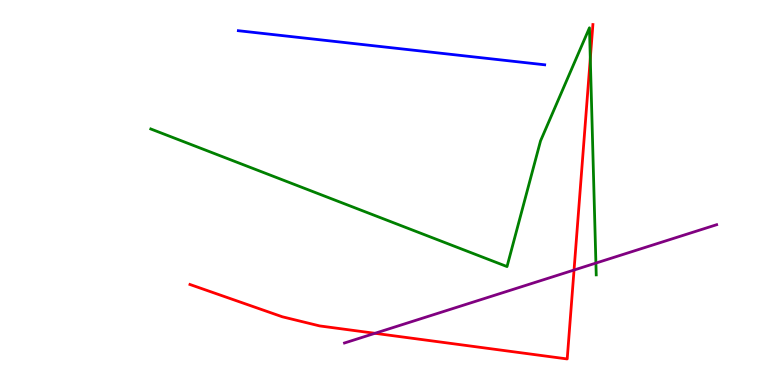[{'lines': ['blue', 'red'], 'intersections': []}, {'lines': ['green', 'red'], 'intersections': [{'x': 7.62, 'y': 8.48}]}, {'lines': ['purple', 'red'], 'intersections': [{'x': 4.84, 'y': 1.34}, {'x': 7.41, 'y': 2.99}]}, {'lines': ['blue', 'green'], 'intersections': []}, {'lines': ['blue', 'purple'], 'intersections': []}, {'lines': ['green', 'purple'], 'intersections': [{'x': 7.69, 'y': 3.17}]}]